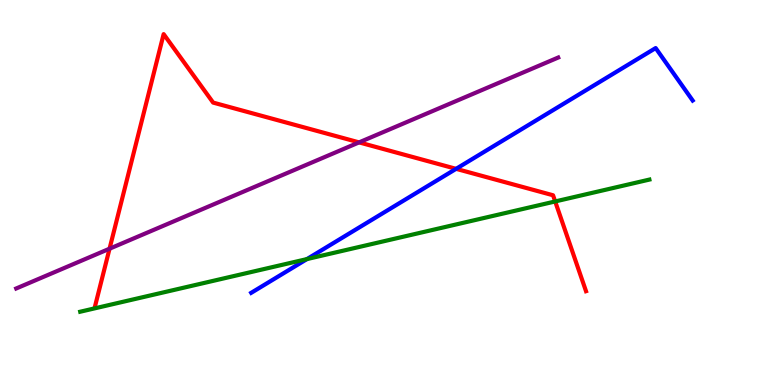[{'lines': ['blue', 'red'], 'intersections': [{'x': 5.89, 'y': 5.61}]}, {'lines': ['green', 'red'], 'intersections': [{'x': 7.16, 'y': 4.77}]}, {'lines': ['purple', 'red'], 'intersections': [{'x': 1.41, 'y': 3.54}, {'x': 4.63, 'y': 6.3}]}, {'lines': ['blue', 'green'], 'intersections': [{'x': 3.96, 'y': 3.27}]}, {'lines': ['blue', 'purple'], 'intersections': []}, {'lines': ['green', 'purple'], 'intersections': []}]